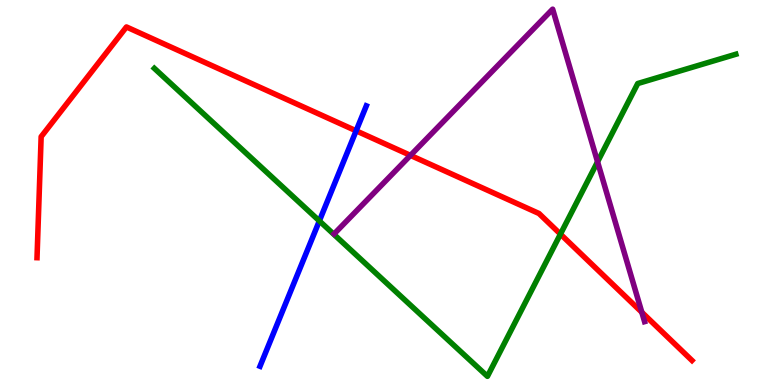[{'lines': ['blue', 'red'], 'intersections': [{'x': 4.6, 'y': 6.6}]}, {'lines': ['green', 'red'], 'intersections': [{'x': 7.23, 'y': 3.92}]}, {'lines': ['purple', 'red'], 'intersections': [{'x': 5.3, 'y': 5.96}, {'x': 8.28, 'y': 1.89}]}, {'lines': ['blue', 'green'], 'intersections': [{'x': 4.12, 'y': 4.26}]}, {'lines': ['blue', 'purple'], 'intersections': []}, {'lines': ['green', 'purple'], 'intersections': [{'x': 7.71, 'y': 5.8}]}]